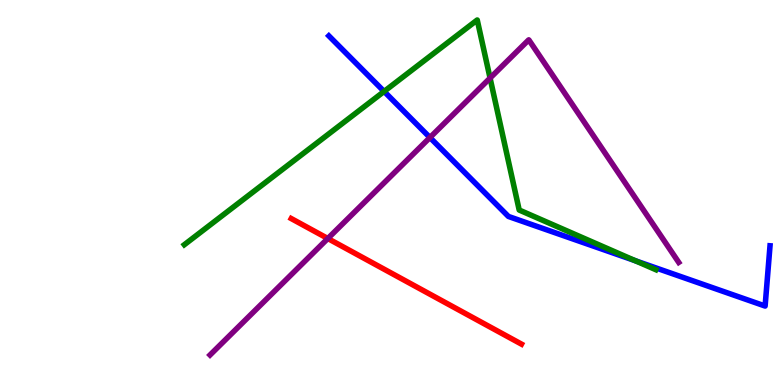[{'lines': ['blue', 'red'], 'intersections': []}, {'lines': ['green', 'red'], 'intersections': []}, {'lines': ['purple', 'red'], 'intersections': [{'x': 4.23, 'y': 3.8}]}, {'lines': ['blue', 'green'], 'intersections': [{'x': 4.96, 'y': 7.62}, {'x': 8.2, 'y': 3.23}]}, {'lines': ['blue', 'purple'], 'intersections': [{'x': 5.55, 'y': 6.43}]}, {'lines': ['green', 'purple'], 'intersections': [{'x': 6.32, 'y': 7.97}]}]